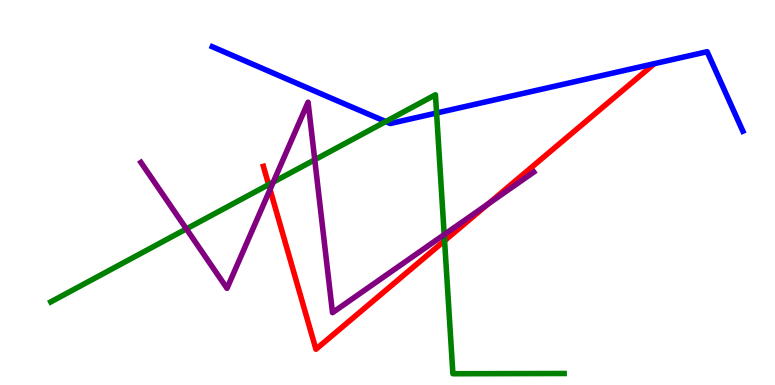[{'lines': ['blue', 'red'], 'intersections': []}, {'lines': ['green', 'red'], 'intersections': [{'x': 3.47, 'y': 5.21}, {'x': 5.74, 'y': 3.75}]}, {'lines': ['purple', 'red'], 'intersections': [{'x': 3.48, 'y': 5.08}, {'x': 6.3, 'y': 4.7}]}, {'lines': ['blue', 'green'], 'intersections': [{'x': 4.98, 'y': 6.84}, {'x': 5.63, 'y': 7.06}]}, {'lines': ['blue', 'purple'], 'intersections': []}, {'lines': ['green', 'purple'], 'intersections': [{'x': 2.4, 'y': 4.05}, {'x': 3.53, 'y': 5.27}, {'x': 4.06, 'y': 5.85}, {'x': 5.73, 'y': 3.91}]}]